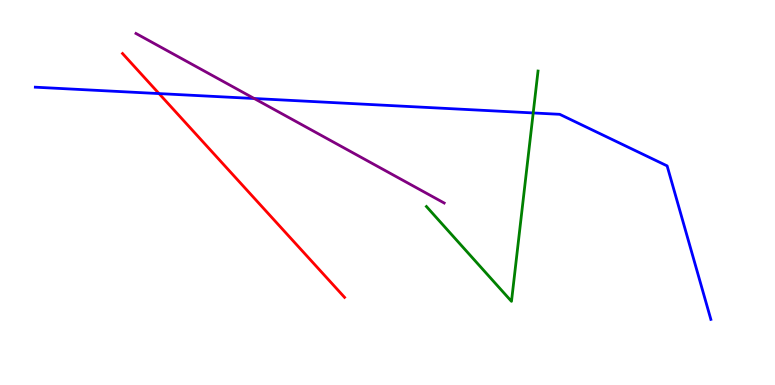[{'lines': ['blue', 'red'], 'intersections': [{'x': 2.05, 'y': 7.57}]}, {'lines': ['green', 'red'], 'intersections': []}, {'lines': ['purple', 'red'], 'intersections': []}, {'lines': ['blue', 'green'], 'intersections': [{'x': 6.88, 'y': 7.07}]}, {'lines': ['blue', 'purple'], 'intersections': [{'x': 3.28, 'y': 7.44}]}, {'lines': ['green', 'purple'], 'intersections': []}]